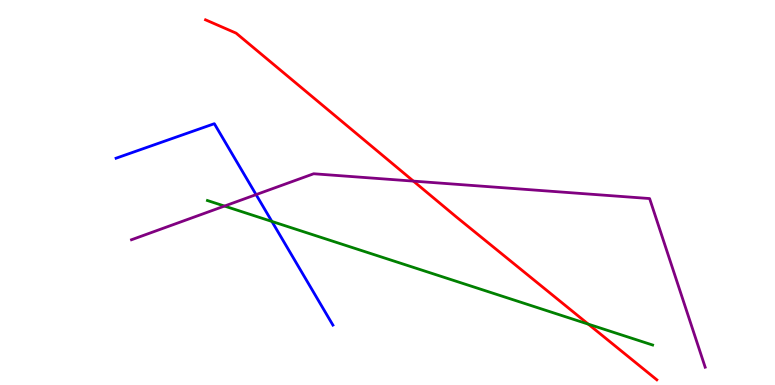[{'lines': ['blue', 'red'], 'intersections': []}, {'lines': ['green', 'red'], 'intersections': [{'x': 7.59, 'y': 1.58}]}, {'lines': ['purple', 'red'], 'intersections': [{'x': 5.33, 'y': 5.3}]}, {'lines': ['blue', 'green'], 'intersections': [{'x': 3.51, 'y': 4.25}]}, {'lines': ['blue', 'purple'], 'intersections': [{'x': 3.3, 'y': 4.94}]}, {'lines': ['green', 'purple'], 'intersections': [{'x': 2.9, 'y': 4.65}]}]